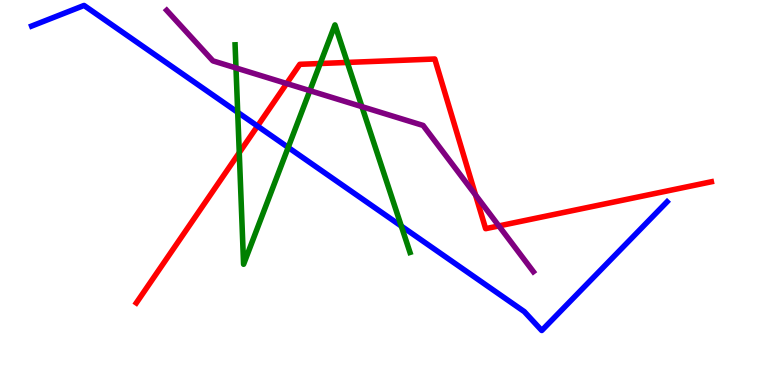[{'lines': ['blue', 'red'], 'intersections': [{'x': 3.32, 'y': 6.73}]}, {'lines': ['green', 'red'], 'intersections': [{'x': 3.09, 'y': 6.03}, {'x': 4.13, 'y': 8.35}, {'x': 4.48, 'y': 8.38}]}, {'lines': ['purple', 'red'], 'intersections': [{'x': 3.7, 'y': 7.83}, {'x': 6.14, 'y': 4.94}, {'x': 6.44, 'y': 4.13}]}, {'lines': ['blue', 'green'], 'intersections': [{'x': 3.07, 'y': 7.08}, {'x': 3.72, 'y': 6.17}, {'x': 5.18, 'y': 4.13}]}, {'lines': ['blue', 'purple'], 'intersections': []}, {'lines': ['green', 'purple'], 'intersections': [{'x': 3.04, 'y': 8.23}, {'x': 4.0, 'y': 7.65}, {'x': 4.67, 'y': 7.23}]}]